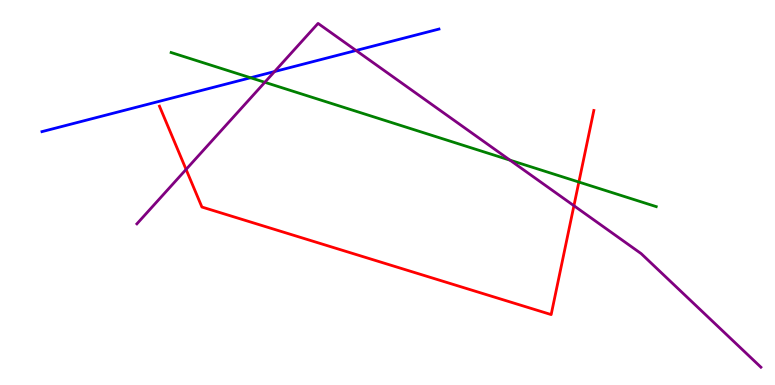[{'lines': ['blue', 'red'], 'intersections': []}, {'lines': ['green', 'red'], 'intersections': [{'x': 7.47, 'y': 5.27}]}, {'lines': ['purple', 'red'], 'intersections': [{'x': 2.4, 'y': 5.6}, {'x': 7.41, 'y': 4.66}]}, {'lines': ['blue', 'green'], 'intersections': [{'x': 3.23, 'y': 7.98}]}, {'lines': ['blue', 'purple'], 'intersections': [{'x': 3.54, 'y': 8.14}, {'x': 4.59, 'y': 8.69}]}, {'lines': ['green', 'purple'], 'intersections': [{'x': 3.42, 'y': 7.86}, {'x': 6.58, 'y': 5.84}]}]